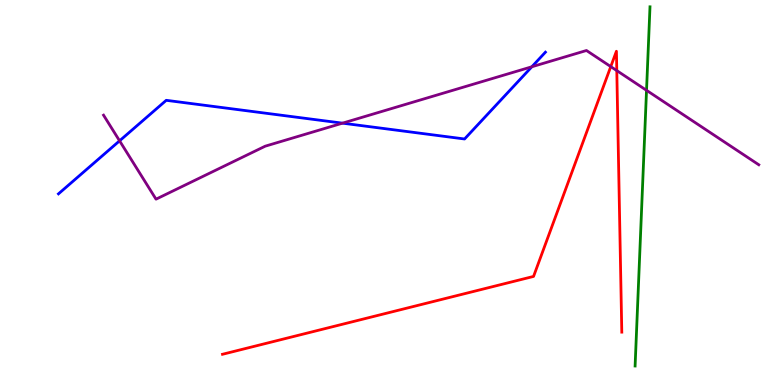[{'lines': ['blue', 'red'], 'intersections': []}, {'lines': ['green', 'red'], 'intersections': []}, {'lines': ['purple', 'red'], 'intersections': [{'x': 7.88, 'y': 8.27}, {'x': 7.96, 'y': 8.17}]}, {'lines': ['blue', 'green'], 'intersections': []}, {'lines': ['blue', 'purple'], 'intersections': [{'x': 1.54, 'y': 6.34}, {'x': 4.42, 'y': 6.8}, {'x': 6.86, 'y': 8.27}]}, {'lines': ['green', 'purple'], 'intersections': [{'x': 8.34, 'y': 7.65}]}]